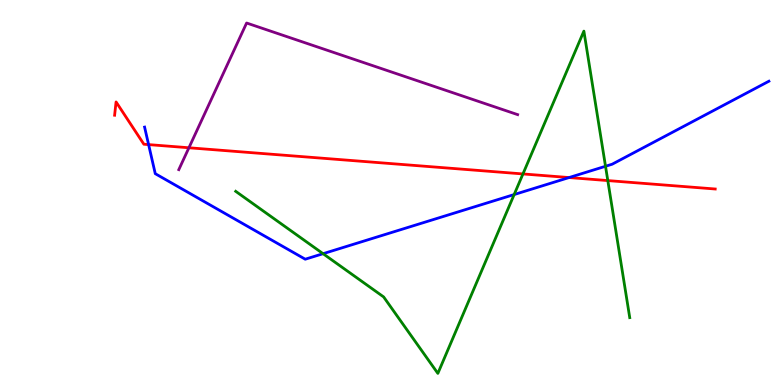[{'lines': ['blue', 'red'], 'intersections': [{'x': 1.92, 'y': 6.24}, {'x': 7.34, 'y': 5.39}]}, {'lines': ['green', 'red'], 'intersections': [{'x': 6.75, 'y': 5.48}, {'x': 7.84, 'y': 5.31}]}, {'lines': ['purple', 'red'], 'intersections': [{'x': 2.44, 'y': 6.16}]}, {'lines': ['blue', 'green'], 'intersections': [{'x': 4.17, 'y': 3.41}, {'x': 6.63, 'y': 4.95}, {'x': 7.81, 'y': 5.68}]}, {'lines': ['blue', 'purple'], 'intersections': []}, {'lines': ['green', 'purple'], 'intersections': []}]